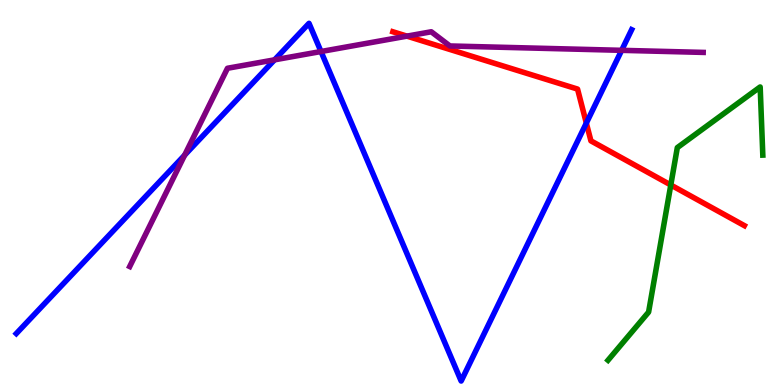[{'lines': ['blue', 'red'], 'intersections': [{'x': 7.57, 'y': 6.8}]}, {'lines': ['green', 'red'], 'intersections': [{'x': 8.66, 'y': 5.2}]}, {'lines': ['purple', 'red'], 'intersections': [{'x': 5.25, 'y': 9.06}]}, {'lines': ['blue', 'green'], 'intersections': []}, {'lines': ['blue', 'purple'], 'intersections': [{'x': 2.38, 'y': 5.97}, {'x': 3.54, 'y': 8.45}, {'x': 4.14, 'y': 8.66}, {'x': 8.02, 'y': 8.69}]}, {'lines': ['green', 'purple'], 'intersections': []}]